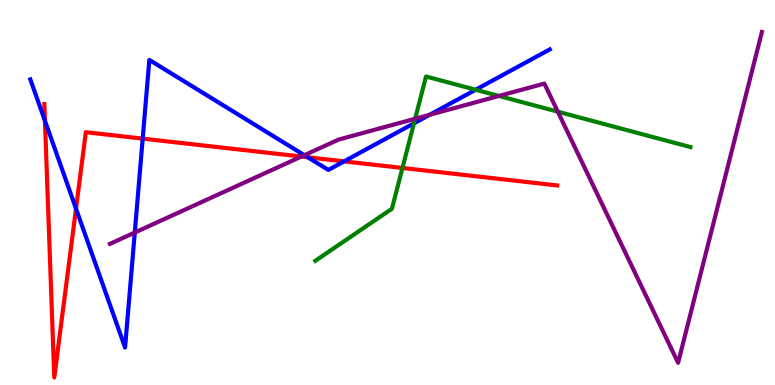[{'lines': ['blue', 'red'], 'intersections': [{'x': 0.58, 'y': 6.86}, {'x': 0.981, 'y': 4.58}, {'x': 1.84, 'y': 6.4}, {'x': 3.97, 'y': 5.92}, {'x': 4.44, 'y': 5.81}]}, {'lines': ['green', 'red'], 'intersections': [{'x': 5.19, 'y': 5.64}]}, {'lines': ['purple', 'red'], 'intersections': [{'x': 3.89, 'y': 5.93}]}, {'lines': ['blue', 'green'], 'intersections': [{'x': 5.34, 'y': 6.8}, {'x': 6.14, 'y': 7.67}]}, {'lines': ['blue', 'purple'], 'intersections': [{'x': 1.74, 'y': 3.96}, {'x': 3.93, 'y': 5.97}, {'x': 5.54, 'y': 7.02}]}, {'lines': ['green', 'purple'], 'intersections': [{'x': 5.36, 'y': 6.92}, {'x': 6.44, 'y': 7.51}, {'x': 7.2, 'y': 7.1}]}]